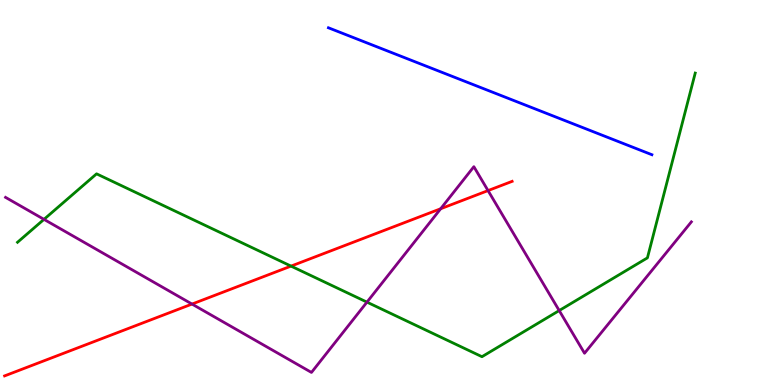[{'lines': ['blue', 'red'], 'intersections': []}, {'lines': ['green', 'red'], 'intersections': [{'x': 3.76, 'y': 3.09}]}, {'lines': ['purple', 'red'], 'intersections': [{'x': 2.48, 'y': 2.1}, {'x': 5.69, 'y': 4.58}, {'x': 6.3, 'y': 5.05}]}, {'lines': ['blue', 'green'], 'intersections': []}, {'lines': ['blue', 'purple'], 'intersections': []}, {'lines': ['green', 'purple'], 'intersections': [{'x': 0.568, 'y': 4.3}, {'x': 4.73, 'y': 2.15}, {'x': 7.22, 'y': 1.93}]}]